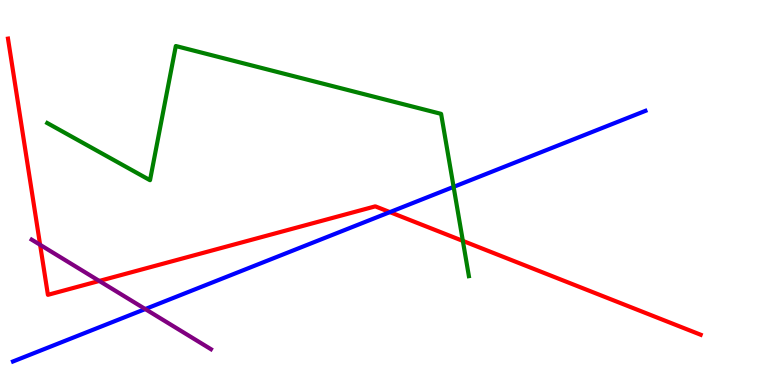[{'lines': ['blue', 'red'], 'intersections': [{'x': 5.03, 'y': 4.49}]}, {'lines': ['green', 'red'], 'intersections': [{'x': 5.97, 'y': 3.74}]}, {'lines': ['purple', 'red'], 'intersections': [{'x': 0.518, 'y': 3.64}, {'x': 1.28, 'y': 2.7}]}, {'lines': ['blue', 'green'], 'intersections': [{'x': 5.85, 'y': 5.15}]}, {'lines': ['blue', 'purple'], 'intersections': [{'x': 1.87, 'y': 1.97}]}, {'lines': ['green', 'purple'], 'intersections': []}]